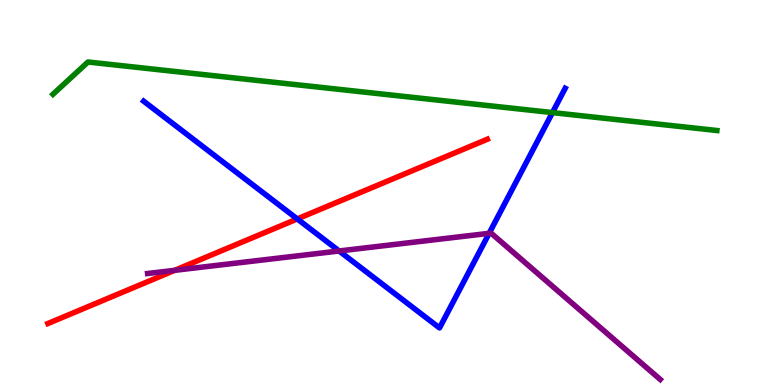[{'lines': ['blue', 'red'], 'intersections': [{'x': 3.84, 'y': 4.31}]}, {'lines': ['green', 'red'], 'intersections': []}, {'lines': ['purple', 'red'], 'intersections': [{'x': 2.25, 'y': 2.98}]}, {'lines': ['blue', 'green'], 'intersections': [{'x': 7.13, 'y': 7.08}]}, {'lines': ['blue', 'purple'], 'intersections': [{'x': 4.38, 'y': 3.48}, {'x': 6.31, 'y': 3.94}]}, {'lines': ['green', 'purple'], 'intersections': []}]